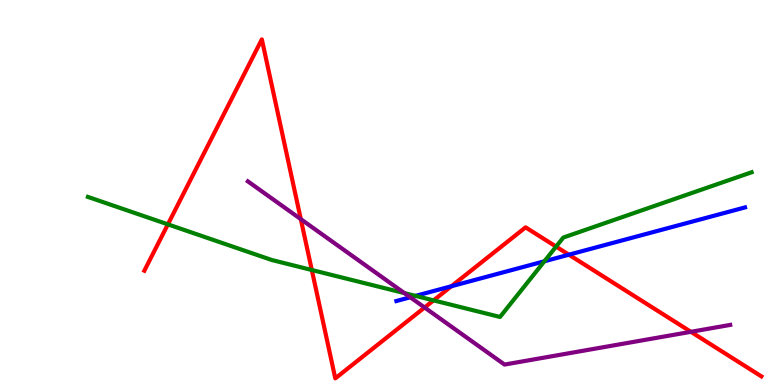[{'lines': ['blue', 'red'], 'intersections': [{'x': 5.82, 'y': 2.56}, {'x': 7.34, 'y': 3.38}]}, {'lines': ['green', 'red'], 'intersections': [{'x': 2.17, 'y': 4.17}, {'x': 4.02, 'y': 2.99}, {'x': 5.59, 'y': 2.2}, {'x': 7.18, 'y': 3.59}]}, {'lines': ['purple', 'red'], 'intersections': [{'x': 3.88, 'y': 4.31}, {'x': 5.48, 'y': 2.01}, {'x': 8.91, 'y': 1.38}]}, {'lines': ['blue', 'green'], 'intersections': [{'x': 5.36, 'y': 2.31}, {'x': 7.02, 'y': 3.21}]}, {'lines': ['blue', 'purple'], 'intersections': [{'x': 5.29, 'y': 2.28}]}, {'lines': ['green', 'purple'], 'intersections': [{'x': 5.22, 'y': 2.39}]}]